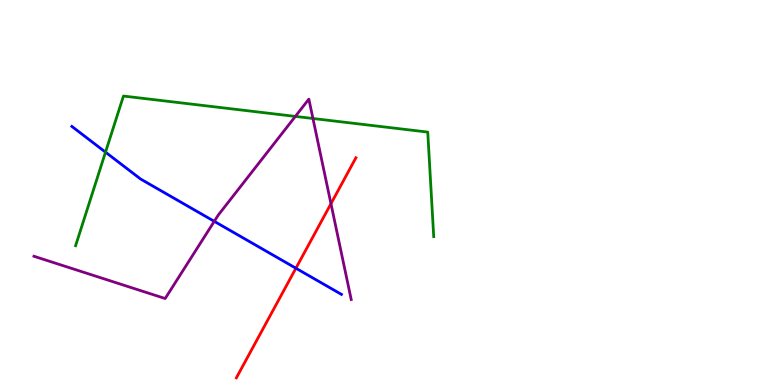[{'lines': ['blue', 'red'], 'intersections': [{'x': 3.82, 'y': 3.03}]}, {'lines': ['green', 'red'], 'intersections': []}, {'lines': ['purple', 'red'], 'intersections': [{'x': 4.27, 'y': 4.71}]}, {'lines': ['blue', 'green'], 'intersections': [{'x': 1.36, 'y': 6.05}]}, {'lines': ['blue', 'purple'], 'intersections': [{'x': 2.76, 'y': 4.25}]}, {'lines': ['green', 'purple'], 'intersections': [{'x': 3.81, 'y': 6.98}, {'x': 4.04, 'y': 6.92}]}]